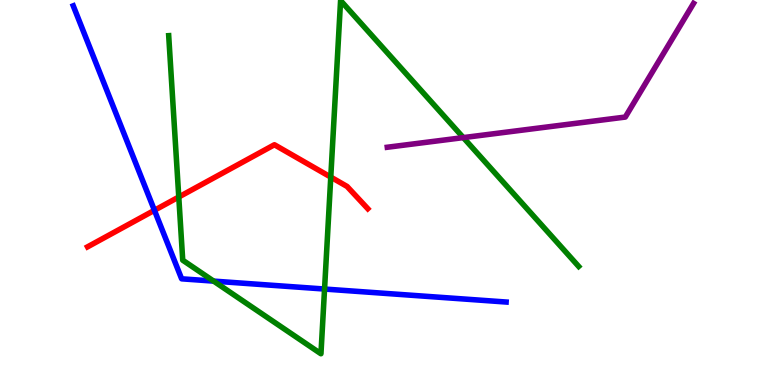[{'lines': ['blue', 'red'], 'intersections': [{'x': 1.99, 'y': 4.54}]}, {'lines': ['green', 'red'], 'intersections': [{'x': 2.31, 'y': 4.88}, {'x': 4.27, 'y': 5.4}]}, {'lines': ['purple', 'red'], 'intersections': []}, {'lines': ['blue', 'green'], 'intersections': [{'x': 2.76, 'y': 2.7}, {'x': 4.19, 'y': 2.49}]}, {'lines': ['blue', 'purple'], 'intersections': []}, {'lines': ['green', 'purple'], 'intersections': [{'x': 5.98, 'y': 6.43}]}]